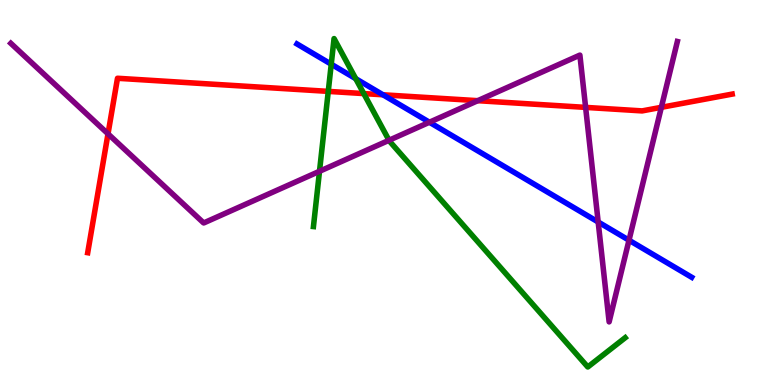[{'lines': ['blue', 'red'], 'intersections': [{'x': 4.94, 'y': 7.54}]}, {'lines': ['green', 'red'], 'intersections': [{'x': 4.24, 'y': 7.63}, {'x': 4.69, 'y': 7.57}]}, {'lines': ['purple', 'red'], 'intersections': [{'x': 1.39, 'y': 6.52}, {'x': 6.16, 'y': 7.38}, {'x': 7.56, 'y': 7.21}, {'x': 8.53, 'y': 7.21}]}, {'lines': ['blue', 'green'], 'intersections': [{'x': 4.27, 'y': 8.33}, {'x': 4.59, 'y': 7.96}]}, {'lines': ['blue', 'purple'], 'intersections': [{'x': 5.54, 'y': 6.82}, {'x': 7.72, 'y': 4.23}, {'x': 8.12, 'y': 3.76}]}, {'lines': ['green', 'purple'], 'intersections': [{'x': 4.12, 'y': 5.55}, {'x': 5.02, 'y': 6.36}]}]